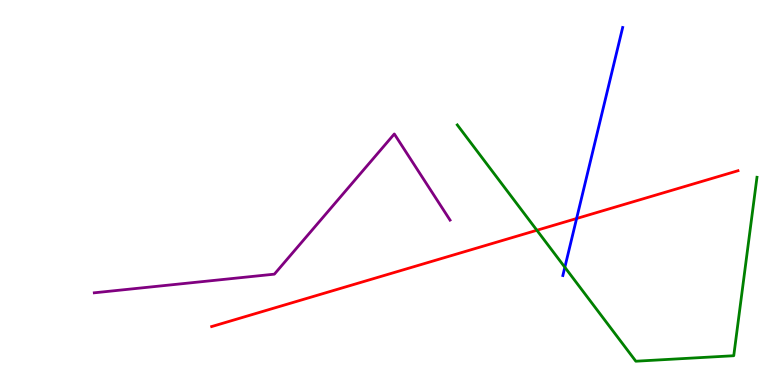[{'lines': ['blue', 'red'], 'intersections': [{'x': 7.44, 'y': 4.32}]}, {'lines': ['green', 'red'], 'intersections': [{'x': 6.93, 'y': 4.02}]}, {'lines': ['purple', 'red'], 'intersections': []}, {'lines': ['blue', 'green'], 'intersections': [{'x': 7.29, 'y': 3.06}]}, {'lines': ['blue', 'purple'], 'intersections': []}, {'lines': ['green', 'purple'], 'intersections': []}]